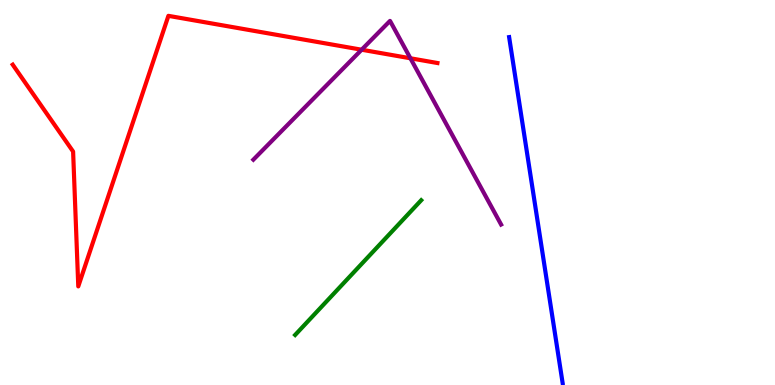[{'lines': ['blue', 'red'], 'intersections': []}, {'lines': ['green', 'red'], 'intersections': []}, {'lines': ['purple', 'red'], 'intersections': [{'x': 4.67, 'y': 8.71}, {'x': 5.3, 'y': 8.49}]}, {'lines': ['blue', 'green'], 'intersections': []}, {'lines': ['blue', 'purple'], 'intersections': []}, {'lines': ['green', 'purple'], 'intersections': []}]